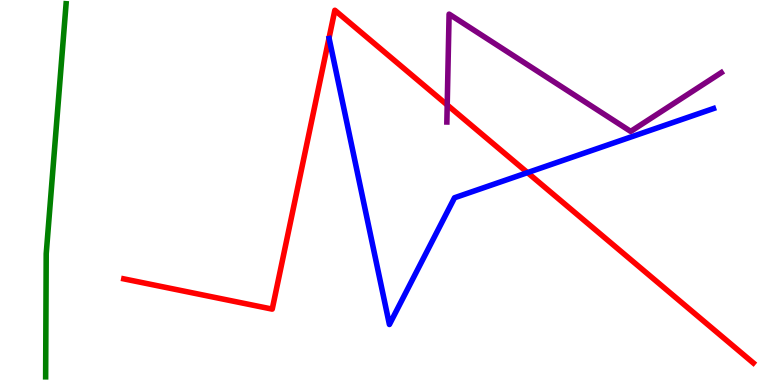[{'lines': ['blue', 'red'], 'intersections': [{'x': 6.81, 'y': 5.52}]}, {'lines': ['green', 'red'], 'intersections': []}, {'lines': ['purple', 'red'], 'intersections': [{'x': 5.77, 'y': 7.27}]}, {'lines': ['blue', 'green'], 'intersections': []}, {'lines': ['blue', 'purple'], 'intersections': []}, {'lines': ['green', 'purple'], 'intersections': []}]